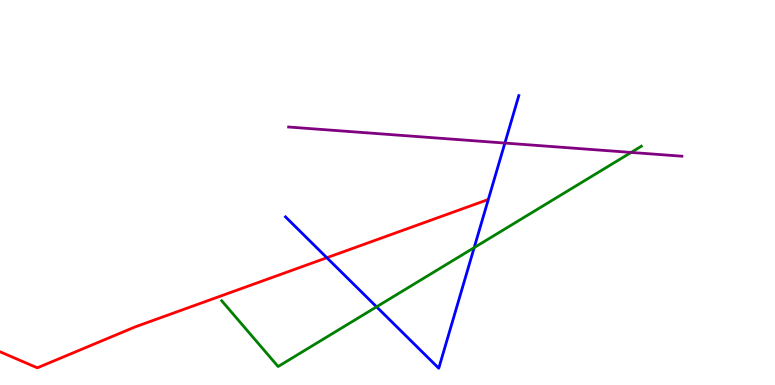[{'lines': ['blue', 'red'], 'intersections': [{'x': 4.22, 'y': 3.31}]}, {'lines': ['green', 'red'], 'intersections': []}, {'lines': ['purple', 'red'], 'intersections': []}, {'lines': ['blue', 'green'], 'intersections': [{'x': 4.86, 'y': 2.03}, {'x': 6.12, 'y': 3.57}]}, {'lines': ['blue', 'purple'], 'intersections': [{'x': 6.51, 'y': 6.28}]}, {'lines': ['green', 'purple'], 'intersections': [{'x': 8.14, 'y': 6.04}]}]